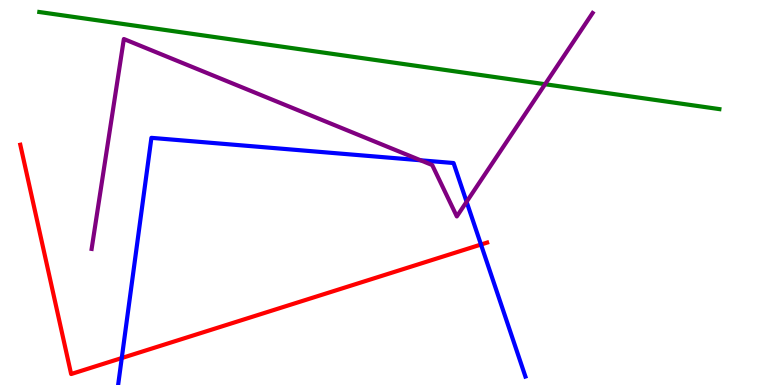[{'lines': ['blue', 'red'], 'intersections': [{'x': 1.57, 'y': 0.7}, {'x': 6.21, 'y': 3.65}]}, {'lines': ['green', 'red'], 'intersections': []}, {'lines': ['purple', 'red'], 'intersections': []}, {'lines': ['blue', 'green'], 'intersections': []}, {'lines': ['blue', 'purple'], 'intersections': [{'x': 5.43, 'y': 5.84}, {'x': 6.02, 'y': 4.76}]}, {'lines': ['green', 'purple'], 'intersections': [{'x': 7.03, 'y': 7.81}]}]